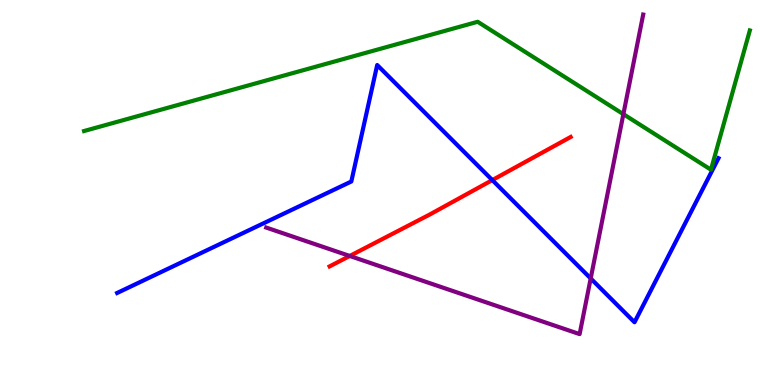[{'lines': ['blue', 'red'], 'intersections': [{'x': 6.35, 'y': 5.32}]}, {'lines': ['green', 'red'], 'intersections': []}, {'lines': ['purple', 'red'], 'intersections': [{'x': 4.51, 'y': 3.35}]}, {'lines': ['blue', 'green'], 'intersections': []}, {'lines': ['blue', 'purple'], 'intersections': [{'x': 7.62, 'y': 2.77}]}, {'lines': ['green', 'purple'], 'intersections': [{'x': 8.04, 'y': 7.03}]}]